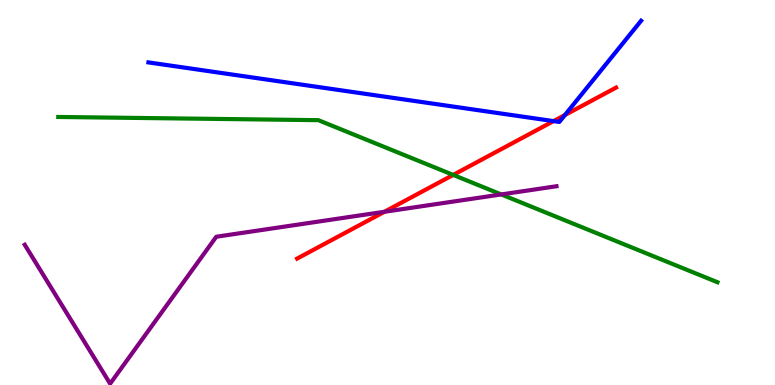[{'lines': ['blue', 'red'], 'intersections': [{'x': 7.14, 'y': 6.85}, {'x': 7.29, 'y': 7.01}]}, {'lines': ['green', 'red'], 'intersections': [{'x': 5.85, 'y': 5.46}]}, {'lines': ['purple', 'red'], 'intersections': [{'x': 4.96, 'y': 4.5}]}, {'lines': ['blue', 'green'], 'intersections': []}, {'lines': ['blue', 'purple'], 'intersections': []}, {'lines': ['green', 'purple'], 'intersections': [{'x': 6.47, 'y': 4.95}]}]